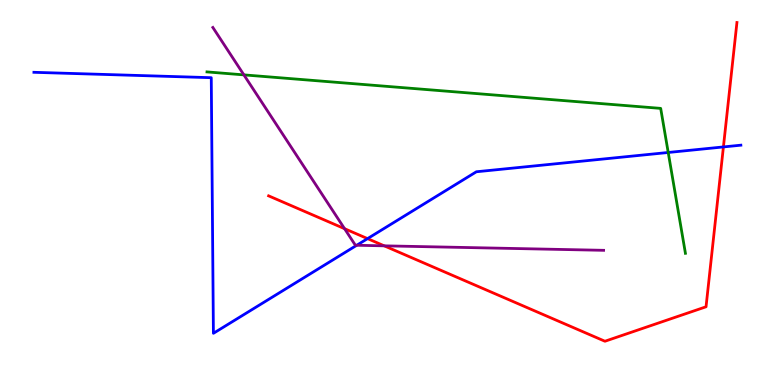[{'lines': ['blue', 'red'], 'intersections': [{'x': 4.74, 'y': 3.8}, {'x': 9.33, 'y': 6.18}]}, {'lines': ['green', 'red'], 'intersections': []}, {'lines': ['purple', 'red'], 'intersections': [{'x': 4.45, 'y': 4.06}, {'x': 4.96, 'y': 3.61}]}, {'lines': ['blue', 'green'], 'intersections': [{'x': 8.62, 'y': 6.04}]}, {'lines': ['blue', 'purple'], 'intersections': [{'x': 4.6, 'y': 3.63}]}, {'lines': ['green', 'purple'], 'intersections': [{'x': 3.15, 'y': 8.06}]}]